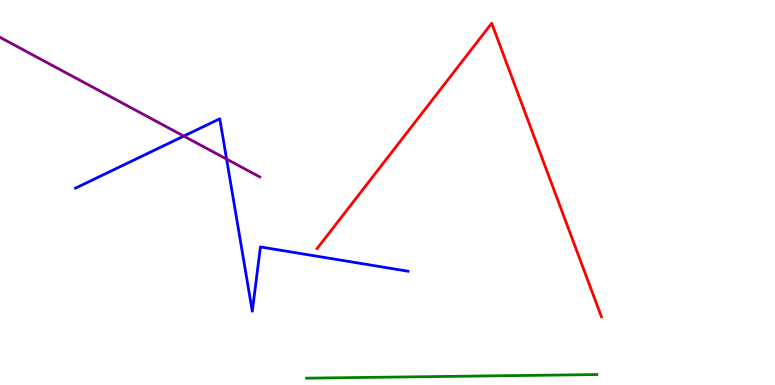[{'lines': ['blue', 'red'], 'intersections': []}, {'lines': ['green', 'red'], 'intersections': []}, {'lines': ['purple', 'red'], 'intersections': []}, {'lines': ['blue', 'green'], 'intersections': []}, {'lines': ['blue', 'purple'], 'intersections': [{'x': 2.37, 'y': 6.47}, {'x': 2.92, 'y': 5.87}]}, {'lines': ['green', 'purple'], 'intersections': []}]